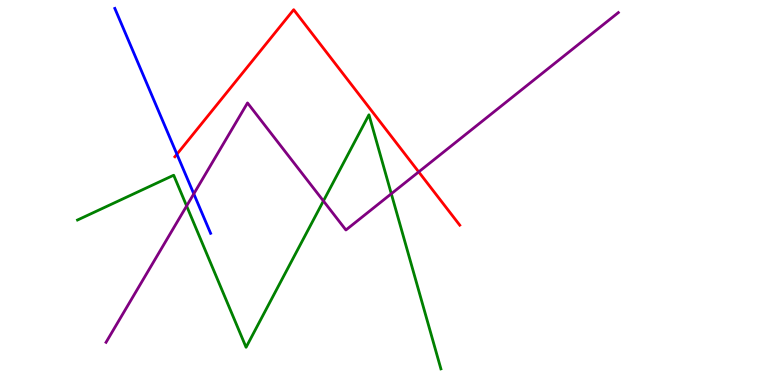[{'lines': ['blue', 'red'], 'intersections': [{'x': 2.28, 'y': 5.99}]}, {'lines': ['green', 'red'], 'intersections': []}, {'lines': ['purple', 'red'], 'intersections': [{'x': 5.4, 'y': 5.54}]}, {'lines': ['blue', 'green'], 'intersections': []}, {'lines': ['blue', 'purple'], 'intersections': [{'x': 2.5, 'y': 4.97}]}, {'lines': ['green', 'purple'], 'intersections': [{'x': 2.41, 'y': 4.65}, {'x': 4.17, 'y': 4.78}, {'x': 5.05, 'y': 4.97}]}]